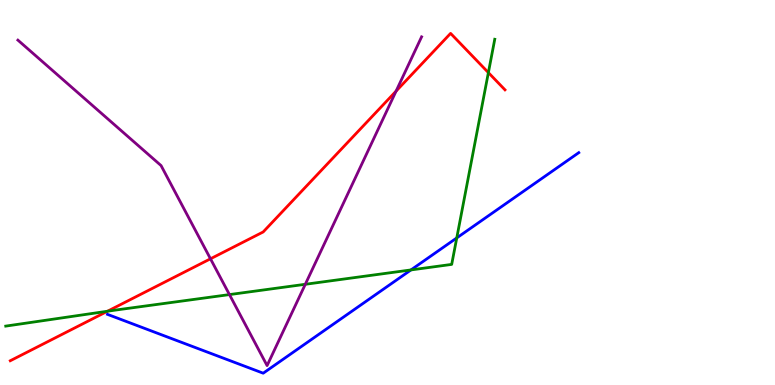[{'lines': ['blue', 'red'], 'intersections': []}, {'lines': ['green', 'red'], 'intersections': [{'x': 1.39, 'y': 1.92}, {'x': 6.3, 'y': 8.11}]}, {'lines': ['purple', 'red'], 'intersections': [{'x': 2.72, 'y': 3.28}, {'x': 5.11, 'y': 7.63}]}, {'lines': ['blue', 'green'], 'intersections': [{'x': 5.3, 'y': 2.99}, {'x': 5.89, 'y': 3.82}]}, {'lines': ['blue', 'purple'], 'intersections': []}, {'lines': ['green', 'purple'], 'intersections': [{'x': 2.96, 'y': 2.35}, {'x': 3.94, 'y': 2.62}]}]